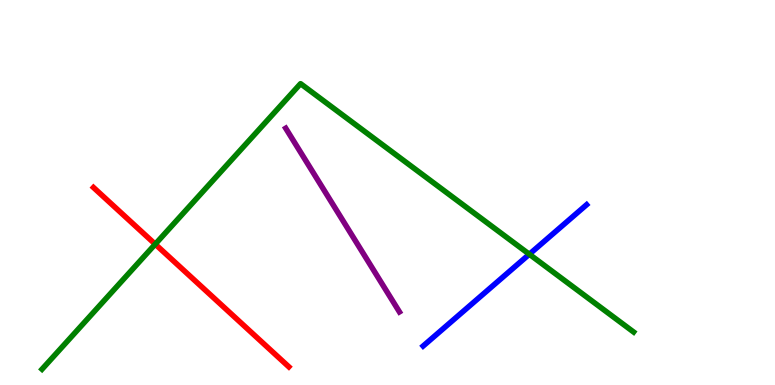[{'lines': ['blue', 'red'], 'intersections': []}, {'lines': ['green', 'red'], 'intersections': [{'x': 2.0, 'y': 3.66}]}, {'lines': ['purple', 'red'], 'intersections': []}, {'lines': ['blue', 'green'], 'intersections': [{'x': 6.83, 'y': 3.4}]}, {'lines': ['blue', 'purple'], 'intersections': []}, {'lines': ['green', 'purple'], 'intersections': []}]